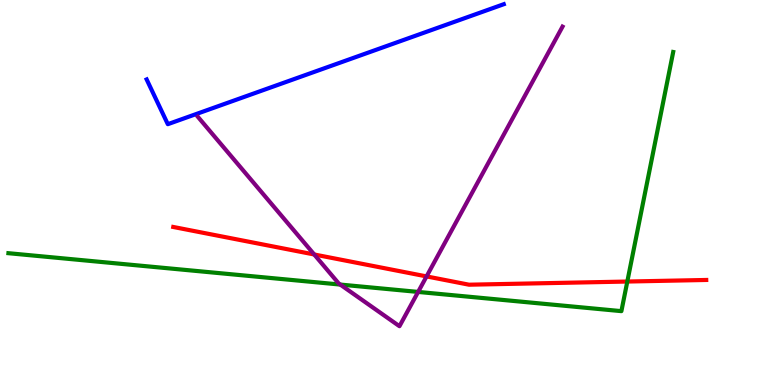[{'lines': ['blue', 'red'], 'intersections': []}, {'lines': ['green', 'red'], 'intersections': [{'x': 8.09, 'y': 2.69}]}, {'lines': ['purple', 'red'], 'intersections': [{'x': 4.05, 'y': 3.39}, {'x': 5.5, 'y': 2.82}]}, {'lines': ['blue', 'green'], 'intersections': []}, {'lines': ['blue', 'purple'], 'intersections': []}, {'lines': ['green', 'purple'], 'intersections': [{'x': 4.39, 'y': 2.61}, {'x': 5.4, 'y': 2.42}]}]